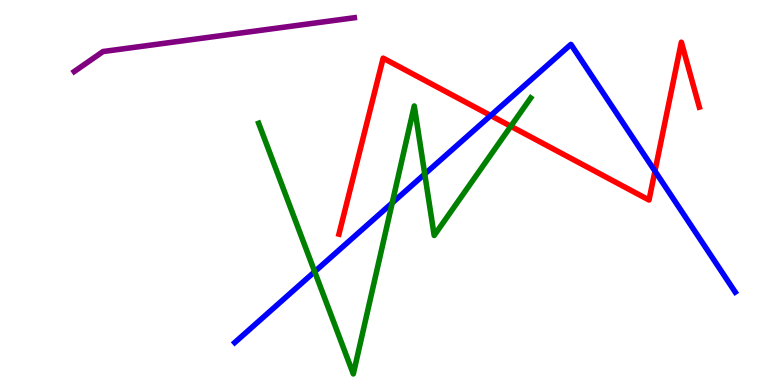[{'lines': ['blue', 'red'], 'intersections': [{'x': 6.33, 'y': 7.0}, {'x': 8.45, 'y': 5.56}]}, {'lines': ['green', 'red'], 'intersections': [{'x': 6.59, 'y': 6.72}]}, {'lines': ['purple', 'red'], 'intersections': []}, {'lines': ['blue', 'green'], 'intersections': [{'x': 4.06, 'y': 2.94}, {'x': 5.06, 'y': 4.73}, {'x': 5.48, 'y': 5.48}]}, {'lines': ['blue', 'purple'], 'intersections': []}, {'lines': ['green', 'purple'], 'intersections': []}]